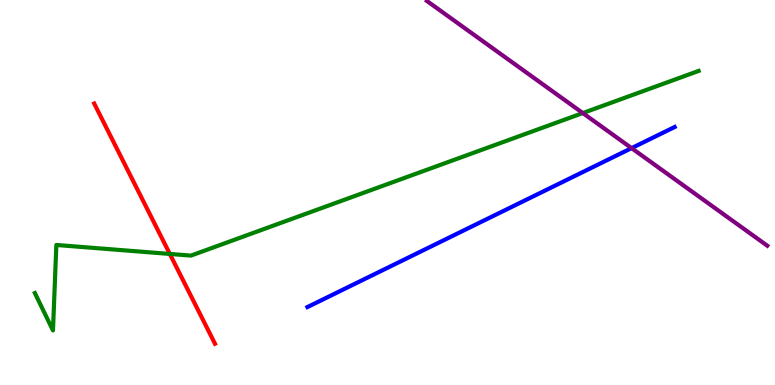[{'lines': ['blue', 'red'], 'intersections': []}, {'lines': ['green', 'red'], 'intersections': [{'x': 2.19, 'y': 3.4}]}, {'lines': ['purple', 'red'], 'intersections': []}, {'lines': ['blue', 'green'], 'intersections': []}, {'lines': ['blue', 'purple'], 'intersections': [{'x': 8.15, 'y': 6.15}]}, {'lines': ['green', 'purple'], 'intersections': [{'x': 7.52, 'y': 7.06}]}]